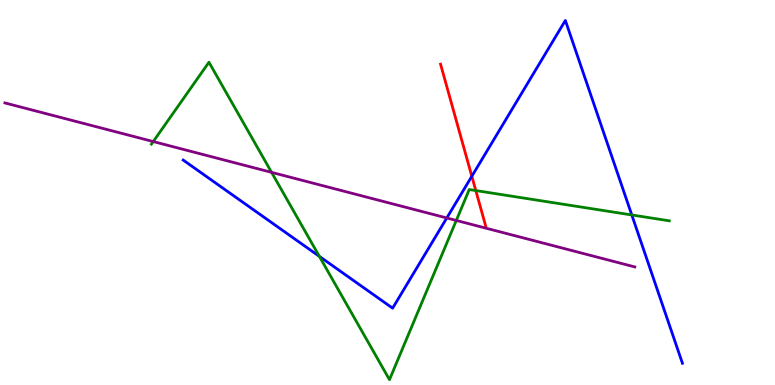[{'lines': ['blue', 'red'], 'intersections': [{'x': 6.09, 'y': 5.42}]}, {'lines': ['green', 'red'], 'intersections': [{'x': 6.14, 'y': 5.05}]}, {'lines': ['purple', 'red'], 'intersections': []}, {'lines': ['blue', 'green'], 'intersections': [{'x': 4.12, 'y': 3.34}, {'x': 8.15, 'y': 4.42}]}, {'lines': ['blue', 'purple'], 'intersections': [{'x': 5.76, 'y': 4.34}]}, {'lines': ['green', 'purple'], 'intersections': [{'x': 1.98, 'y': 6.32}, {'x': 3.5, 'y': 5.52}, {'x': 5.89, 'y': 4.27}]}]